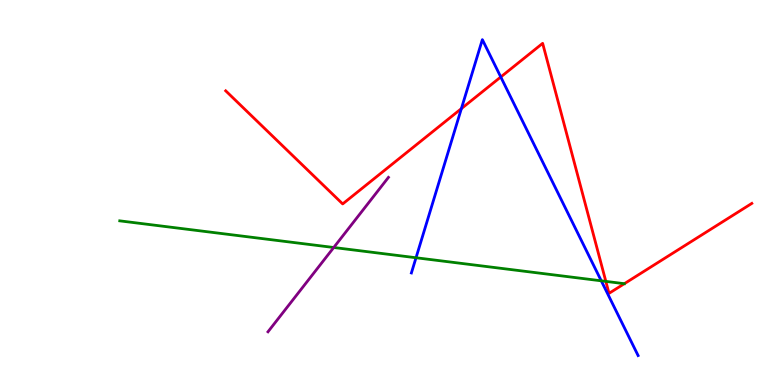[{'lines': ['blue', 'red'], 'intersections': [{'x': 5.95, 'y': 7.18}, {'x': 6.46, 'y': 8.0}]}, {'lines': ['green', 'red'], 'intersections': [{'x': 7.82, 'y': 2.69}]}, {'lines': ['purple', 'red'], 'intersections': []}, {'lines': ['blue', 'green'], 'intersections': [{'x': 5.37, 'y': 3.31}, {'x': 7.76, 'y': 2.71}]}, {'lines': ['blue', 'purple'], 'intersections': []}, {'lines': ['green', 'purple'], 'intersections': [{'x': 4.31, 'y': 3.57}]}]